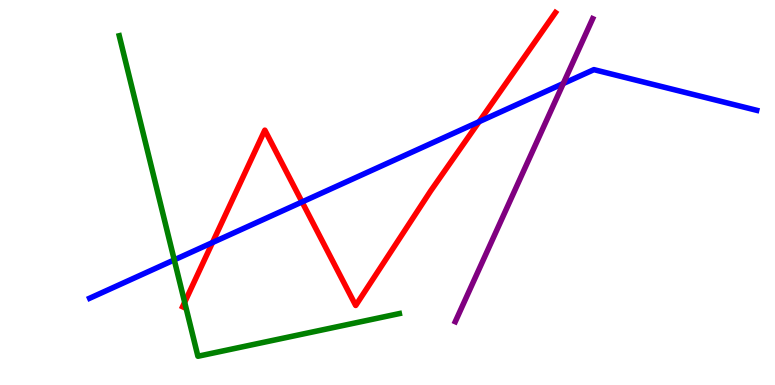[{'lines': ['blue', 'red'], 'intersections': [{'x': 2.74, 'y': 3.7}, {'x': 3.9, 'y': 4.75}, {'x': 6.18, 'y': 6.84}]}, {'lines': ['green', 'red'], 'intersections': [{'x': 2.38, 'y': 2.15}]}, {'lines': ['purple', 'red'], 'intersections': []}, {'lines': ['blue', 'green'], 'intersections': [{'x': 2.25, 'y': 3.25}]}, {'lines': ['blue', 'purple'], 'intersections': [{'x': 7.27, 'y': 7.83}]}, {'lines': ['green', 'purple'], 'intersections': []}]